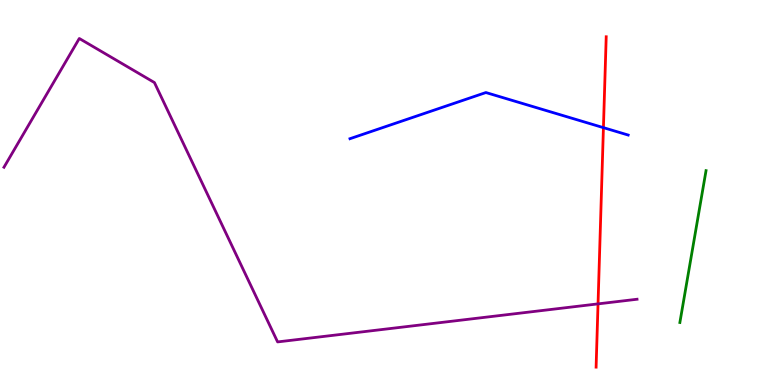[{'lines': ['blue', 'red'], 'intersections': [{'x': 7.79, 'y': 6.68}]}, {'lines': ['green', 'red'], 'intersections': []}, {'lines': ['purple', 'red'], 'intersections': [{'x': 7.72, 'y': 2.11}]}, {'lines': ['blue', 'green'], 'intersections': []}, {'lines': ['blue', 'purple'], 'intersections': []}, {'lines': ['green', 'purple'], 'intersections': []}]